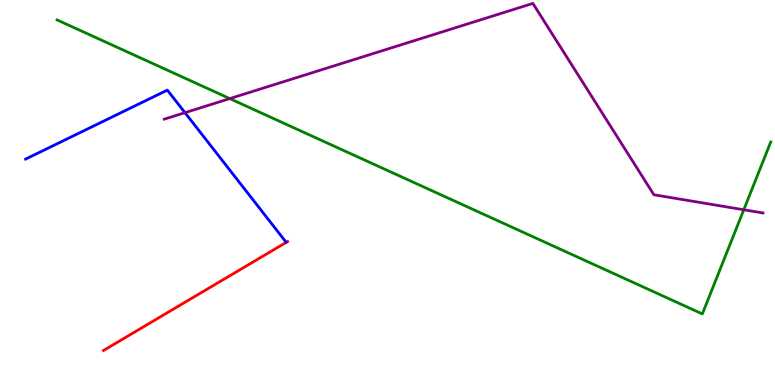[{'lines': ['blue', 'red'], 'intersections': []}, {'lines': ['green', 'red'], 'intersections': []}, {'lines': ['purple', 'red'], 'intersections': []}, {'lines': ['blue', 'green'], 'intersections': []}, {'lines': ['blue', 'purple'], 'intersections': [{'x': 2.39, 'y': 7.07}]}, {'lines': ['green', 'purple'], 'intersections': [{'x': 2.96, 'y': 7.44}, {'x': 9.6, 'y': 4.55}]}]